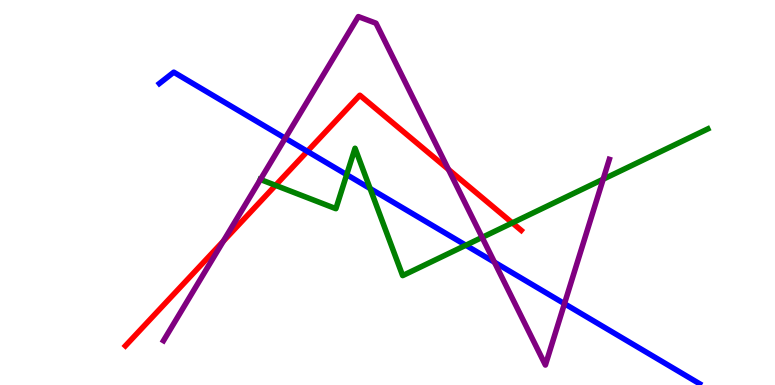[{'lines': ['blue', 'red'], 'intersections': [{'x': 3.97, 'y': 6.07}]}, {'lines': ['green', 'red'], 'intersections': [{'x': 3.56, 'y': 5.19}, {'x': 6.61, 'y': 4.21}]}, {'lines': ['purple', 'red'], 'intersections': [{'x': 2.88, 'y': 3.74}, {'x': 5.79, 'y': 5.6}]}, {'lines': ['blue', 'green'], 'intersections': [{'x': 4.47, 'y': 5.46}, {'x': 4.78, 'y': 5.1}, {'x': 6.01, 'y': 3.63}]}, {'lines': ['blue', 'purple'], 'intersections': [{'x': 3.68, 'y': 6.41}, {'x': 6.38, 'y': 3.19}, {'x': 7.28, 'y': 2.11}]}, {'lines': ['green', 'purple'], 'intersections': [{'x': 3.36, 'y': 5.34}, {'x': 6.22, 'y': 3.83}, {'x': 7.78, 'y': 5.34}]}]